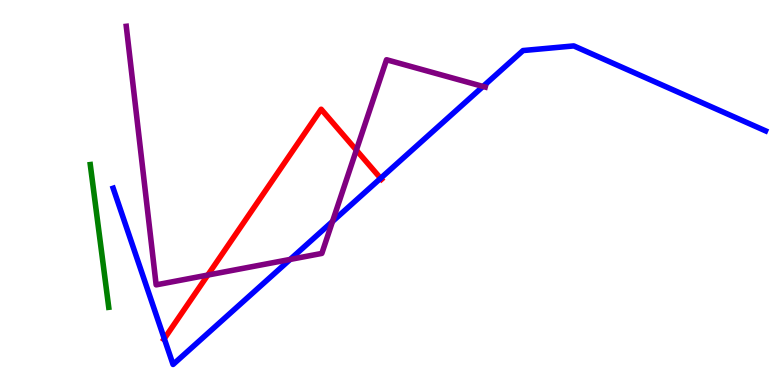[{'lines': ['blue', 'red'], 'intersections': [{'x': 2.12, 'y': 1.2}, {'x': 4.91, 'y': 5.37}]}, {'lines': ['green', 'red'], 'intersections': []}, {'lines': ['purple', 'red'], 'intersections': [{'x': 2.68, 'y': 2.86}, {'x': 4.6, 'y': 6.1}]}, {'lines': ['blue', 'green'], 'intersections': []}, {'lines': ['blue', 'purple'], 'intersections': [{'x': 3.74, 'y': 3.26}, {'x': 4.29, 'y': 4.25}, {'x': 6.23, 'y': 7.75}]}, {'lines': ['green', 'purple'], 'intersections': []}]